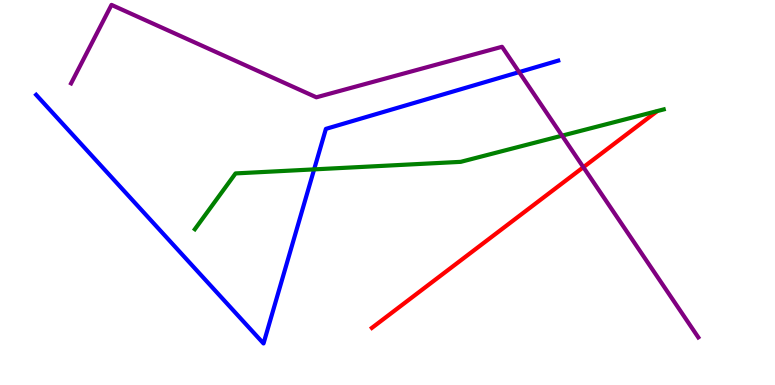[{'lines': ['blue', 'red'], 'intersections': []}, {'lines': ['green', 'red'], 'intersections': []}, {'lines': ['purple', 'red'], 'intersections': [{'x': 7.53, 'y': 5.66}]}, {'lines': ['blue', 'green'], 'intersections': [{'x': 4.05, 'y': 5.6}]}, {'lines': ['blue', 'purple'], 'intersections': [{'x': 6.7, 'y': 8.13}]}, {'lines': ['green', 'purple'], 'intersections': [{'x': 7.25, 'y': 6.48}]}]